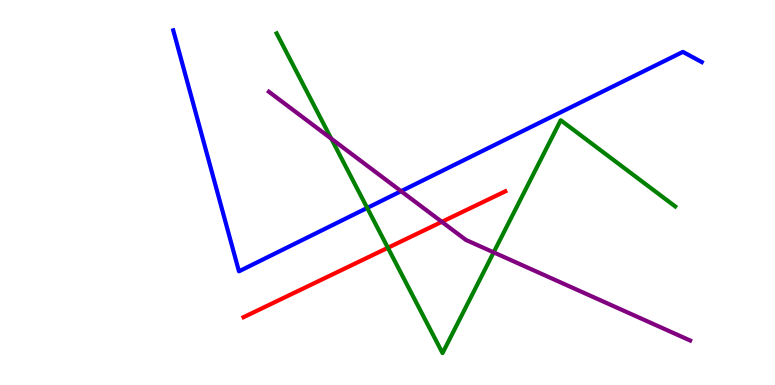[{'lines': ['blue', 'red'], 'intersections': []}, {'lines': ['green', 'red'], 'intersections': [{'x': 5.01, 'y': 3.56}]}, {'lines': ['purple', 'red'], 'intersections': [{'x': 5.7, 'y': 4.24}]}, {'lines': ['blue', 'green'], 'intersections': [{'x': 4.74, 'y': 4.6}]}, {'lines': ['blue', 'purple'], 'intersections': [{'x': 5.18, 'y': 5.03}]}, {'lines': ['green', 'purple'], 'intersections': [{'x': 4.27, 'y': 6.4}, {'x': 6.37, 'y': 3.44}]}]